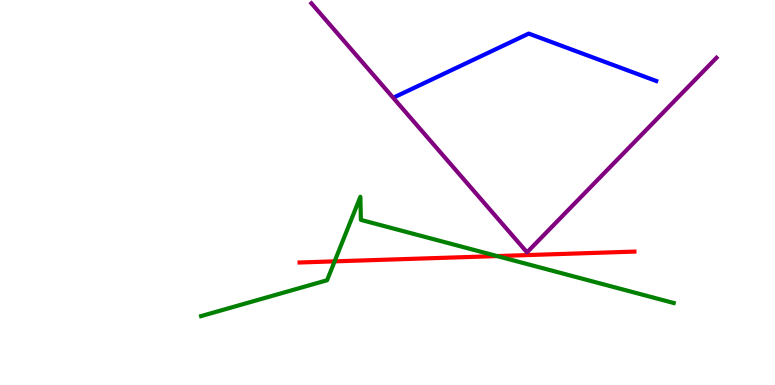[{'lines': ['blue', 'red'], 'intersections': []}, {'lines': ['green', 'red'], 'intersections': [{'x': 4.32, 'y': 3.21}, {'x': 6.41, 'y': 3.35}]}, {'lines': ['purple', 'red'], 'intersections': []}, {'lines': ['blue', 'green'], 'intersections': []}, {'lines': ['blue', 'purple'], 'intersections': []}, {'lines': ['green', 'purple'], 'intersections': []}]